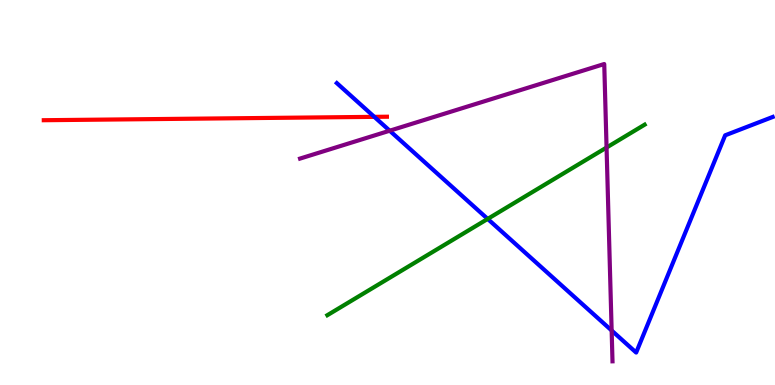[{'lines': ['blue', 'red'], 'intersections': [{'x': 4.83, 'y': 6.96}]}, {'lines': ['green', 'red'], 'intersections': []}, {'lines': ['purple', 'red'], 'intersections': []}, {'lines': ['blue', 'green'], 'intersections': [{'x': 6.29, 'y': 4.31}]}, {'lines': ['blue', 'purple'], 'intersections': [{'x': 5.03, 'y': 6.6}, {'x': 7.89, 'y': 1.42}]}, {'lines': ['green', 'purple'], 'intersections': [{'x': 7.83, 'y': 6.17}]}]